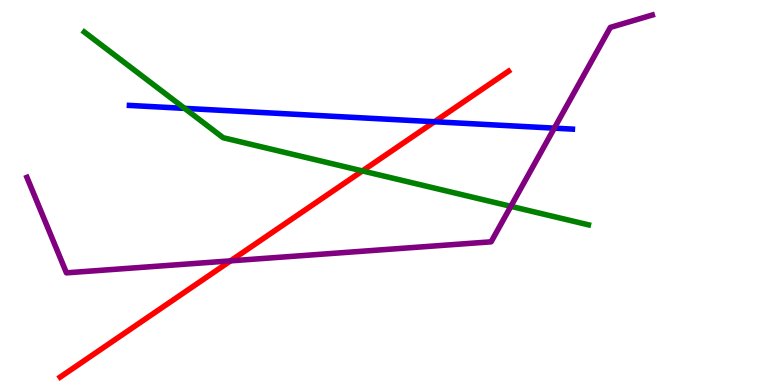[{'lines': ['blue', 'red'], 'intersections': [{'x': 5.61, 'y': 6.84}]}, {'lines': ['green', 'red'], 'intersections': [{'x': 4.68, 'y': 5.56}]}, {'lines': ['purple', 'red'], 'intersections': [{'x': 2.98, 'y': 3.22}]}, {'lines': ['blue', 'green'], 'intersections': [{'x': 2.38, 'y': 7.19}]}, {'lines': ['blue', 'purple'], 'intersections': [{'x': 7.15, 'y': 6.67}]}, {'lines': ['green', 'purple'], 'intersections': [{'x': 6.59, 'y': 4.64}]}]